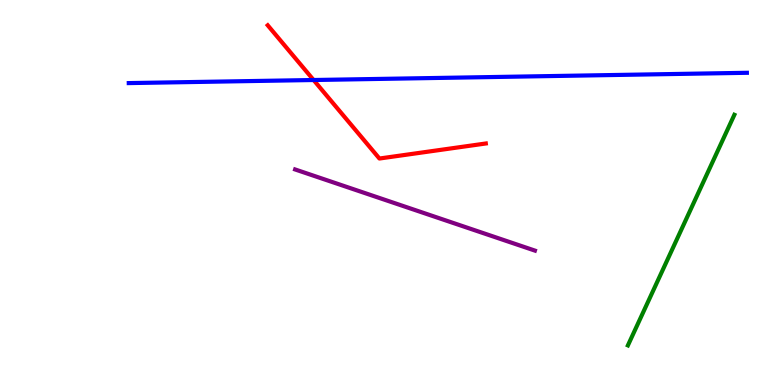[{'lines': ['blue', 'red'], 'intersections': [{'x': 4.05, 'y': 7.92}]}, {'lines': ['green', 'red'], 'intersections': []}, {'lines': ['purple', 'red'], 'intersections': []}, {'lines': ['blue', 'green'], 'intersections': []}, {'lines': ['blue', 'purple'], 'intersections': []}, {'lines': ['green', 'purple'], 'intersections': []}]